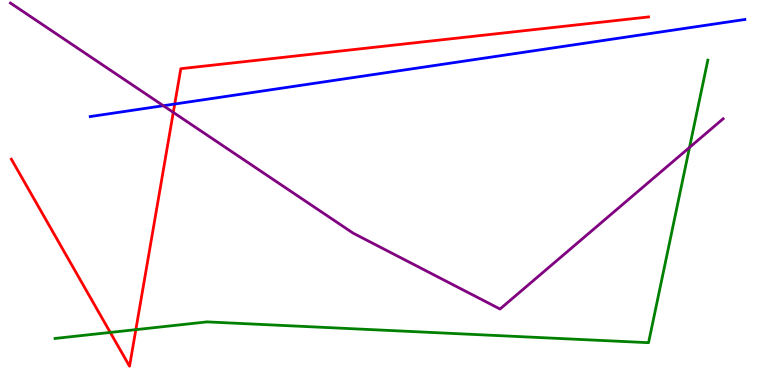[{'lines': ['blue', 'red'], 'intersections': [{'x': 2.25, 'y': 7.3}]}, {'lines': ['green', 'red'], 'intersections': [{'x': 1.42, 'y': 1.37}, {'x': 1.75, 'y': 1.44}]}, {'lines': ['purple', 'red'], 'intersections': [{'x': 2.24, 'y': 7.08}]}, {'lines': ['blue', 'green'], 'intersections': []}, {'lines': ['blue', 'purple'], 'intersections': [{'x': 2.11, 'y': 7.25}]}, {'lines': ['green', 'purple'], 'intersections': [{'x': 8.9, 'y': 6.17}]}]